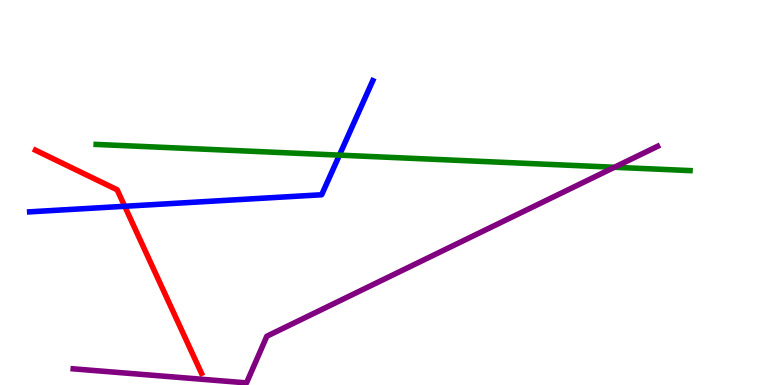[{'lines': ['blue', 'red'], 'intersections': [{'x': 1.61, 'y': 4.64}]}, {'lines': ['green', 'red'], 'intersections': []}, {'lines': ['purple', 'red'], 'intersections': []}, {'lines': ['blue', 'green'], 'intersections': [{'x': 4.38, 'y': 5.97}]}, {'lines': ['blue', 'purple'], 'intersections': []}, {'lines': ['green', 'purple'], 'intersections': [{'x': 7.93, 'y': 5.66}]}]